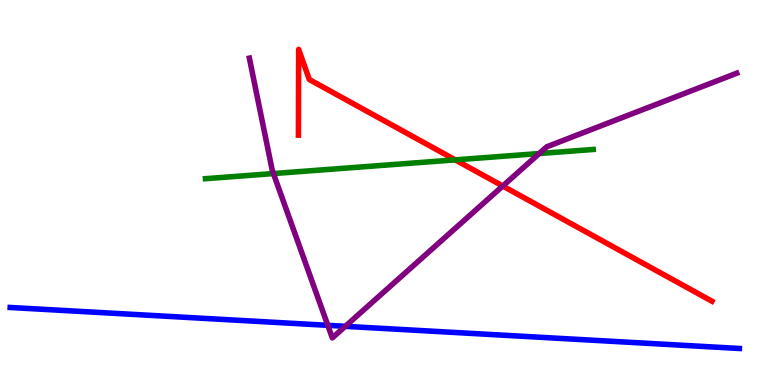[{'lines': ['blue', 'red'], 'intersections': []}, {'lines': ['green', 'red'], 'intersections': [{'x': 5.87, 'y': 5.85}]}, {'lines': ['purple', 'red'], 'intersections': [{'x': 6.49, 'y': 5.17}]}, {'lines': ['blue', 'green'], 'intersections': []}, {'lines': ['blue', 'purple'], 'intersections': [{'x': 4.23, 'y': 1.55}, {'x': 4.46, 'y': 1.52}]}, {'lines': ['green', 'purple'], 'intersections': [{'x': 3.53, 'y': 5.49}, {'x': 6.96, 'y': 6.01}]}]